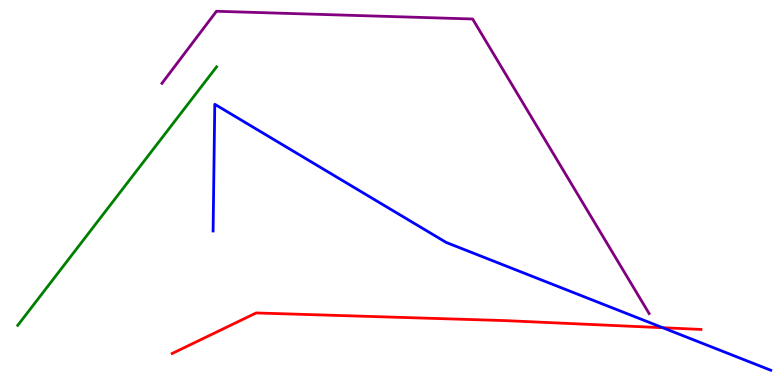[{'lines': ['blue', 'red'], 'intersections': [{'x': 8.55, 'y': 1.49}]}, {'lines': ['green', 'red'], 'intersections': []}, {'lines': ['purple', 'red'], 'intersections': []}, {'lines': ['blue', 'green'], 'intersections': []}, {'lines': ['blue', 'purple'], 'intersections': []}, {'lines': ['green', 'purple'], 'intersections': []}]